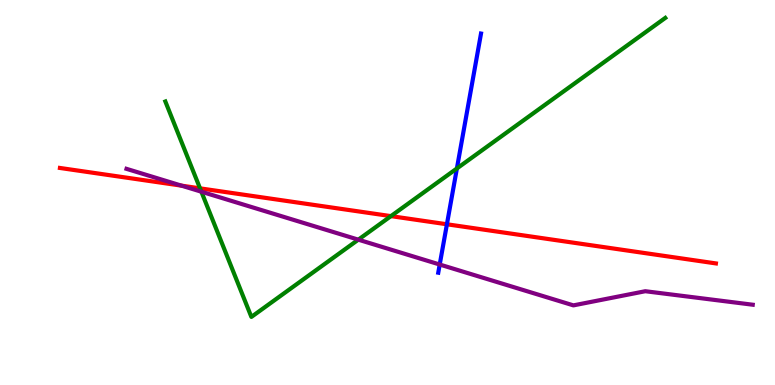[{'lines': ['blue', 'red'], 'intersections': [{'x': 5.77, 'y': 4.17}]}, {'lines': ['green', 'red'], 'intersections': [{'x': 2.58, 'y': 5.11}, {'x': 5.04, 'y': 4.39}]}, {'lines': ['purple', 'red'], 'intersections': [{'x': 2.34, 'y': 5.18}]}, {'lines': ['blue', 'green'], 'intersections': [{'x': 5.9, 'y': 5.62}]}, {'lines': ['blue', 'purple'], 'intersections': [{'x': 5.67, 'y': 3.13}]}, {'lines': ['green', 'purple'], 'intersections': [{'x': 2.6, 'y': 5.02}, {'x': 4.62, 'y': 3.77}]}]